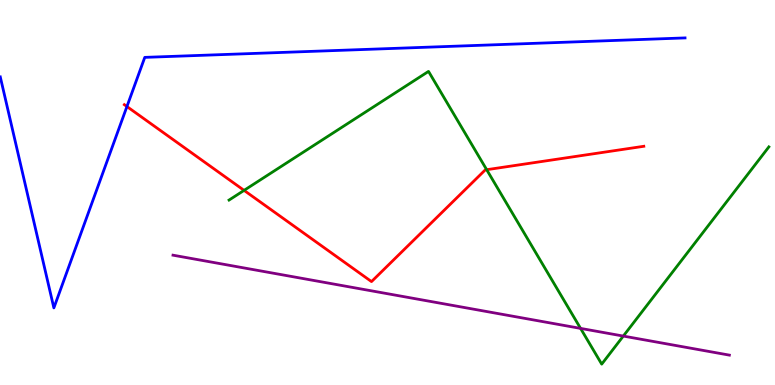[{'lines': ['blue', 'red'], 'intersections': [{'x': 1.64, 'y': 7.23}]}, {'lines': ['green', 'red'], 'intersections': [{'x': 3.15, 'y': 5.06}, {'x': 6.28, 'y': 5.59}]}, {'lines': ['purple', 'red'], 'intersections': []}, {'lines': ['blue', 'green'], 'intersections': []}, {'lines': ['blue', 'purple'], 'intersections': []}, {'lines': ['green', 'purple'], 'intersections': [{'x': 7.49, 'y': 1.47}, {'x': 8.04, 'y': 1.27}]}]